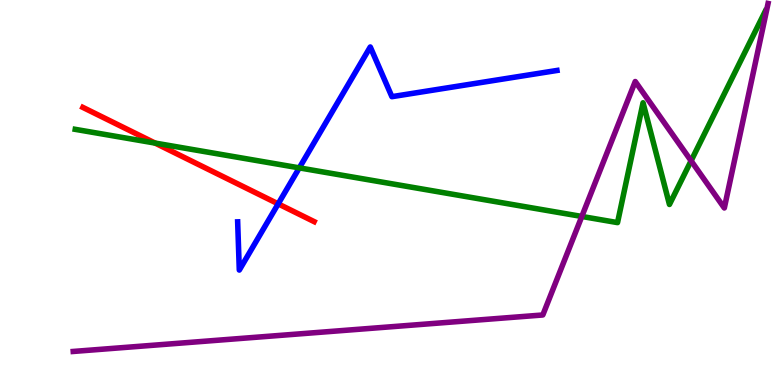[{'lines': ['blue', 'red'], 'intersections': [{'x': 3.59, 'y': 4.71}]}, {'lines': ['green', 'red'], 'intersections': [{'x': 2.0, 'y': 6.28}]}, {'lines': ['purple', 'red'], 'intersections': []}, {'lines': ['blue', 'green'], 'intersections': [{'x': 3.86, 'y': 5.64}]}, {'lines': ['blue', 'purple'], 'intersections': []}, {'lines': ['green', 'purple'], 'intersections': [{'x': 7.51, 'y': 4.38}, {'x': 8.92, 'y': 5.82}]}]